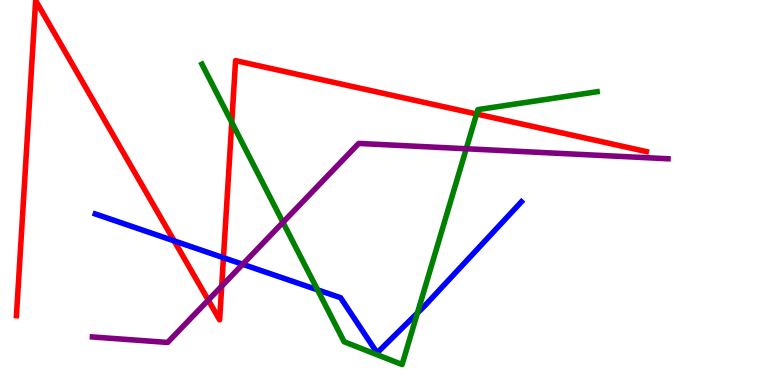[{'lines': ['blue', 'red'], 'intersections': [{'x': 2.25, 'y': 3.74}, {'x': 2.88, 'y': 3.31}]}, {'lines': ['green', 'red'], 'intersections': [{'x': 2.99, 'y': 6.82}, {'x': 6.15, 'y': 7.04}]}, {'lines': ['purple', 'red'], 'intersections': [{'x': 2.69, 'y': 2.21}, {'x': 2.86, 'y': 2.57}]}, {'lines': ['blue', 'green'], 'intersections': [{'x': 4.1, 'y': 2.47}, {'x': 5.39, 'y': 1.87}]}, {'lines': ['blue', 'purple'], 'intersections': [{'x': 3.13, 'y': 3.14}]}, {'lines': ['green', 'purple'], 'intersections': [{'x': 3.65, 'y': 4.23}, {'x': 6.02, 'y': 6.14}]}]